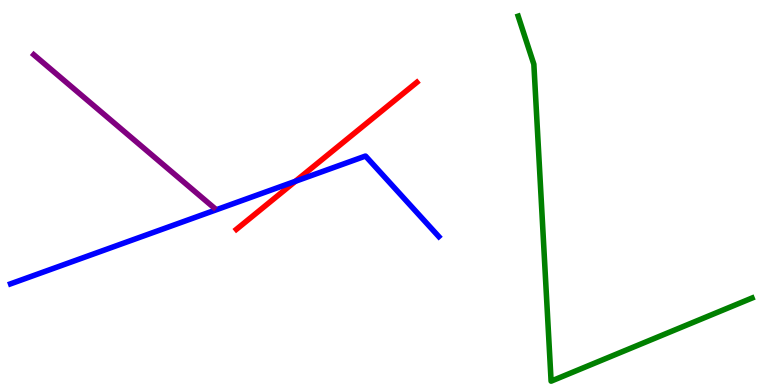[{'lines': ['blue', 'red'], 'intersections': [{'x': 3.81, 'y': 5.29}]}, {'lines': ['green', 'red'], 'intersections': []}, {'lines': ['purple', 'red'], 'intersections': []}, {'lines': ['blue', 'green'], 'intersections': []}, {'lines': ['blue', 'purple'], 'intersections': []}, {'lines': ['green', 'purple'], 'intersections': []}]